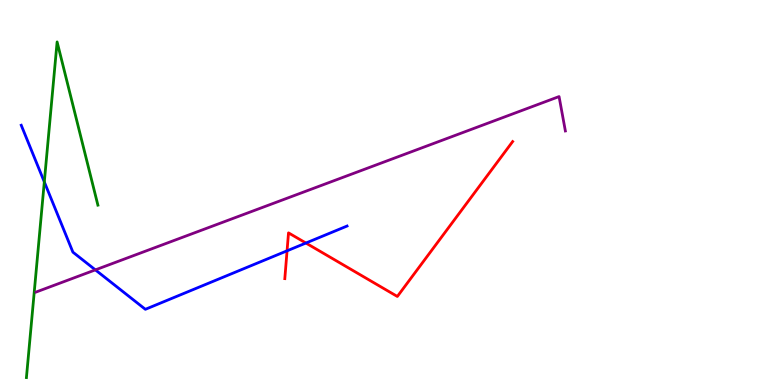[{'lines': ['blue', 'red'], 'intersections': [{'x': 3.7, 'y': 3.49}, {'x': 3.95, 'y': 3.69}]}, {'lines': ['green', 'red'], 'intersections': []}, {'lines': ['purple', 'red'], 'intersections': []}, {'lines': ['blue', 'green'], 'intersections': [{'x': 0.572, 'y': 5.28}]}, {'lines': ['blue', 'purple'], 'intersections': [{'x': 1.23, 'y': 2.99}]}, {'lines': ['green', 'purple'], 'intersections': []}]